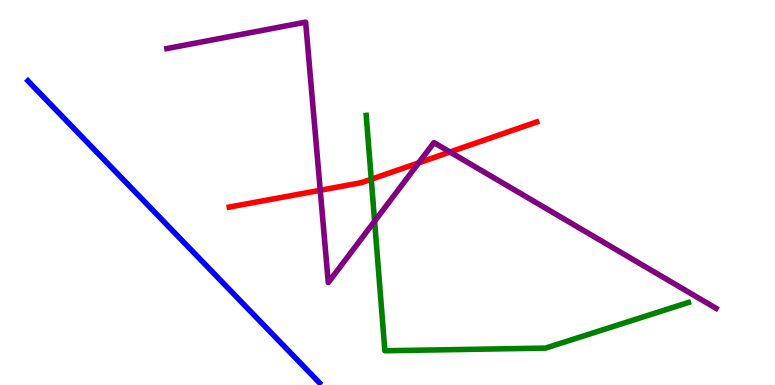[{'lines': ['blue', 'red'], 'intersections': []}, {'lines': ['green', 'red'], 'intersections': [{'x': 4.79, 'y': 5.34}]}, {'lines': ['purple', 'red'], 'intersections': [{'x': 4.13, 'y': 5.06}, {'x': 5.4, 'y': 5.77}, {'x': 5.81, 'y': 6.05}]}, {'lines': ['blue', 'green'], 'intersections': []}, {'lines': ['blue', 'purple'], 'intersections': []}, {'lines': ['green', 'purple'], 'intersections': [{'x': 4.83, 'y': 4.25}]}]